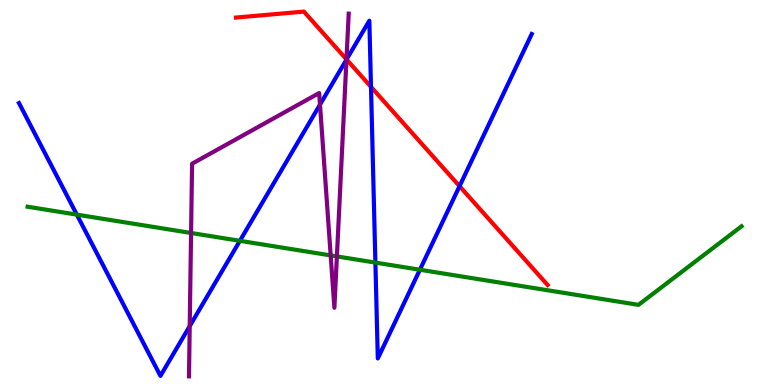[{'lines': ['blue', 'red'], 'intersections': [{'x': 4.47, 'y': 8.46}, {'x': 4.79, 'y': 7.74}, {'x': 5.93, 'y': 5.16}]}, {'lines': ['green', 'red'], 'intersections': []}, {'lines': ['purple', 'red'], 'intersections': [{'x': 4.47, 'y': 8.46}]}, {'lines': ['blue', 'green'], 'intersections': [{'x': 0.991, 'y': 4.43}, {'x': 3.1, 'y': 3.74}, {'x': 4.84, 'y': 3.18}, {'x': 5.42, 'y': 2.99}]}, {'lines': ['blue', 'purple'], 'intersections': [{'x': 2.45, 'y': 1.53}, {'x': 4.13, 'y': 7.28}, {'x': 4.47, 'y': 8.45}]}, {'lines': ['green', 'purple'], 'intersections': [{'x': 2.47, 'y': 3.95}, {'x': 4.27, 'y': 3.37}, {'x': 4.35, 'y': 3.34}]}]